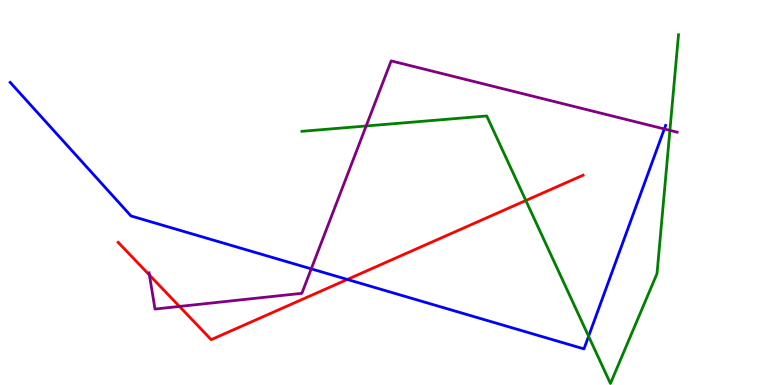[{'lines': ['blue', 'red'], 'intersections': [{'x': 4.48, 'y': 2.74}]}, {'lines': ['green', 'red'], 'intersections': [{'x': 6.78, 'y': 4.79}]}, {'lines': ['purple', 'red'], 'intersections': [{'x': 1.93, 'y': 2.86}, {'x': 2.32, 'y': 2.04}]}, {'lines': ['blue', 'green'], 'intersections': [{'x': 7.59, 'y': 1.27}]}, {'lines': ['blue', 'purple'], 'intersections': [{'x': 4.02, 'y': 3.02}, {'x': 8.57, 'y': 6.65}]}, {'lines': ['green', 'purple'], 'intersections': [{'x': 4.72, 'y': 6.73}, {'x': 8.64, 'y': 6.61}]}]